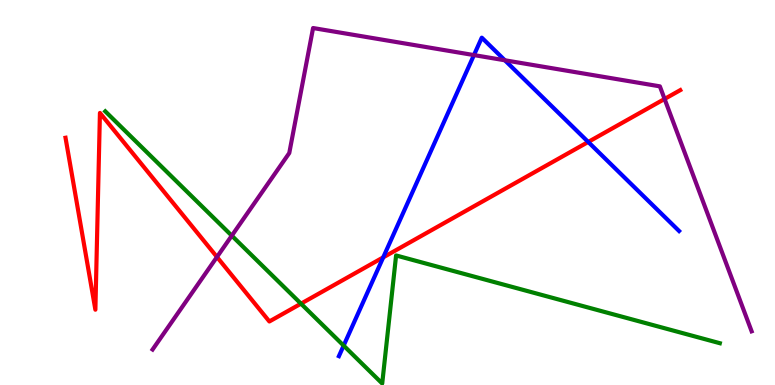[{'lines': ['blue', 'red'], 'intersections': [{'x': 4.94, 'y': 3.32}, {'x': 7.59, 'y': 6.31}]}, {'lines': ['green', 'red'], 'intersections': [{'x': 3.88, 'y': 2.11}]}, {'lines': ['purple', 'red'], 'intersections': [{'x': 2.8, 'y': 3.33}, {'x': 8.58, 'y': 7.43}]}, {'lines': ['blue', 'green'], 'intersections': [{'x': 4.43, 'y': 1.02}]}, {'lines': ['blue', 'purple'], 'intersections': [{'x': 6.12, 'y': 8.57}, {'x': 6.51, 'y': 8.43}]}, {'lines': ['green', 'purple'], 'intersections': [{'x': 2.99, 'y': 3.88}]}]